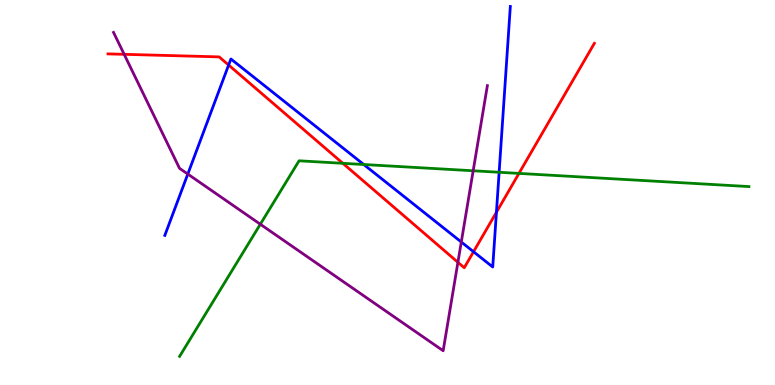[{'lines': ['blue', 'red'], 'intersections': [{'x': 2.95, 'y': 8.31}, {'x': 6.11, 'y': 3.46}, {'x': 6.41, 'y': 4.49}]}, {'lines': ['green', 'red'], 'intersections': [{'x': 4.42, 'y': 5.76}, {'x': 6.7, 'y': 5.5}]}, {'lines': ['purple', 'red'], 'intersections': [{'x': 1.6, 'y': 8.59}, {'x': 5.91, 'y': 3.19}]}, {'lines': ['blue', 'green'], 'intersections': [{'x': 4.69, 'y': 5.73}, {'x': 6.44, 'y': 5.53}]}, {'lines': ['blue', 'purple'], 'intersections': [{'x': 2.42, 'y': 5.48}, {'x': 5.95, 'y': 3.71}]}, {'lines': ['green', 'purple'], 'intersections': [{'x': 3.36, 'y': 4.18}, {'x': 6.11, 'y': 5.56}]}]